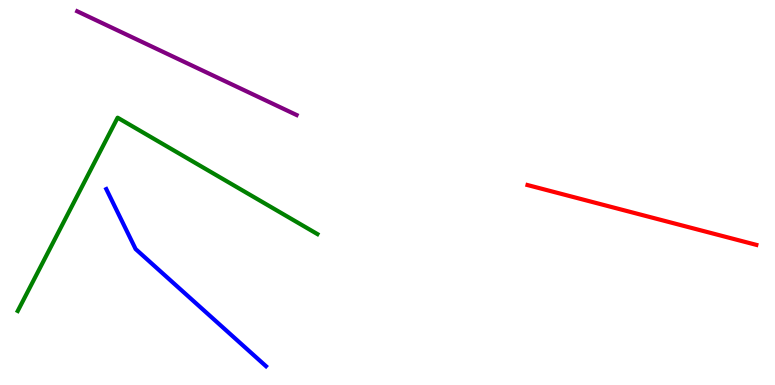[{'lines': ['blue', 'red'], 'intersections': []}, {'lines': ['green', 'red'], 'intersections': []}, {'lines': ['purple', 'red'], 'intersections': []}, {'lines': ['blue', 'green'], 'intersections': []}, {'lines': ['blue', 'purple'], 'intersections': []}, {'lines': ['green', 'purple'], 'intersections': []}]